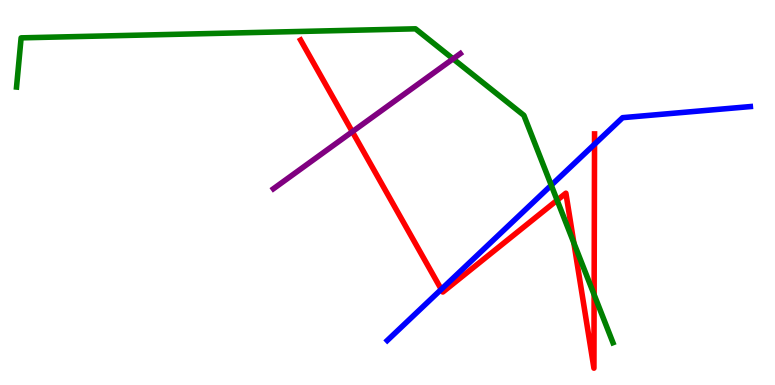[{'lines': ['blue', 'red'], 'intersections': [{'x': 5.69, 'y': 2.48}, {'x': 7.67, 'y': 6.25}]}, {'lines': ['green', 'red'], 'intersections': [{'x': 7.19, 'y': 4.8}, {'x': 7.4, 'y': 3.69}, {'x': 7.67, 'y': 2.35}]}, {'lines': ['purple', 'red'], 'intersections': [{'x': 4.55, 'y': 6.58}]}, {'lines': ['blue', 'green'], 'intersections': [{'x': 7.11, 'y': 5.19}]}, {'lines': ['blue', 'purple'], 'intersections': []}, {'lines': ['green', 'purple'], 'intersections': [{'x': 5.85, 'y': 8.47}]}]